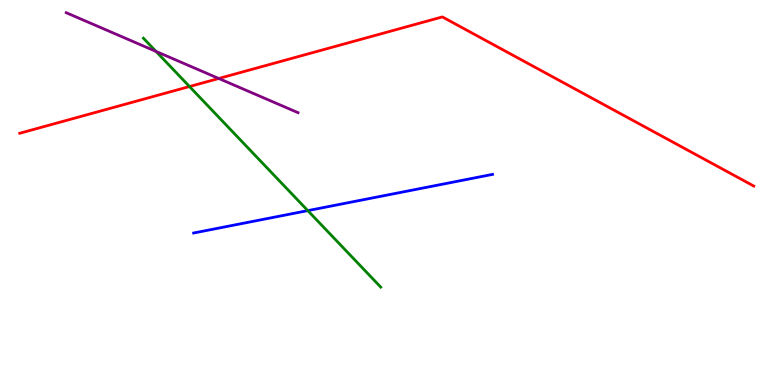[{'lines': ['blue', 'red'], 'intersections': []}, {'lines': ['green', 'red'], 'intersections': [{'x': 2.45, 'y': 7.75}]}, {'lines': ['purple', 'red'], 'intersections': [{'x': 2.82, 'y': 7.96}]}, {'lines': ['blue', 'green'], 'intersections': [{'x': 3.97, 'y': 4.53}]}, {'lines': ['blue', 'purple'], 'intersections': []}, {'lines': ['green', 'purple'], 'intersections': [{'x': 2.01, 'y': 8.66}]}]